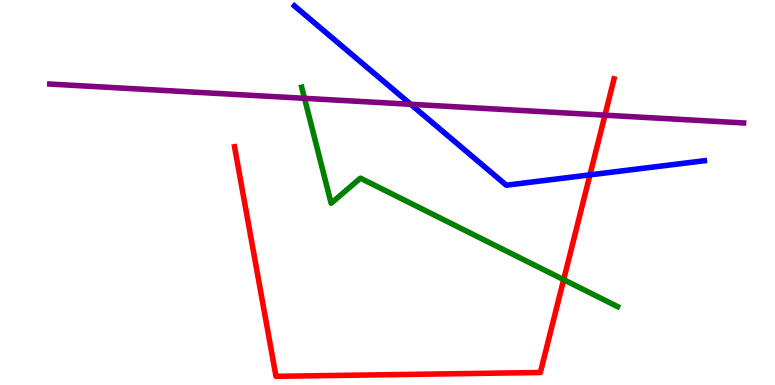[{'lines': ['blue', 'red'], 'intersections': [{'x': 7.61, 'y': 5.46}]}, {'lines': ['green', 'red'], 'intersections': [{'x': 7.27, 'y': 2.74}]}, {'lines': ['purple', 'red'], 'intersections': [{'x': 7.81, 'y': 7.01}]}, {'lines': ['blue', 'green'], 'intersections': []}, {'lines': ['blue', 'purple'], 'intersections': [{'x': 5.3, 'y': 7.29}]}, {'lines': ['green', 'purple'], 'intersections': [{'x': 3.93, 'y': 7.45}]}]